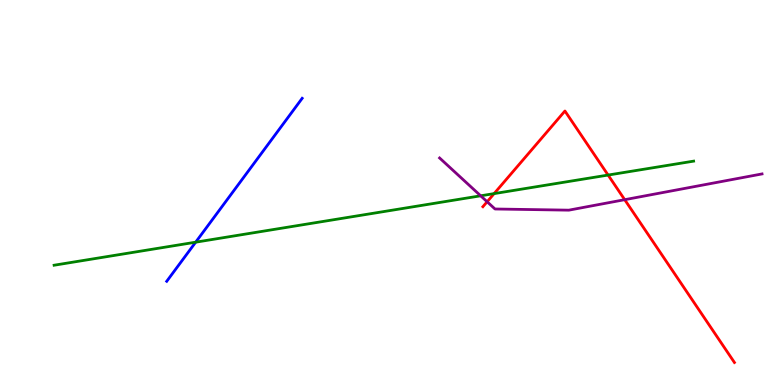[{'lines': ['blue', 'red'], 'intersections': []}, {'lines': ['green', 'red'], 'intersections': [{'x': 6.38, 'y': 4.97}, {'x': 7.85, 'y': 5.45}]}, {'lines': ['purple', 'red'], 'intersections': [{'x': 6.29, 'y': 4.76}, {'x': 8.06, 'y': 4.81}]}, {'lines': ['blue', 'green'], 'intersections': [{'x': 2.52, 'y': 3.71}]}, {'lines': ['blue', 'purple'], 'intersections': []}, {'lines': ['green', 'purple'], 'intersections': [{'x': 6.2, 'y': 4.91}]}]